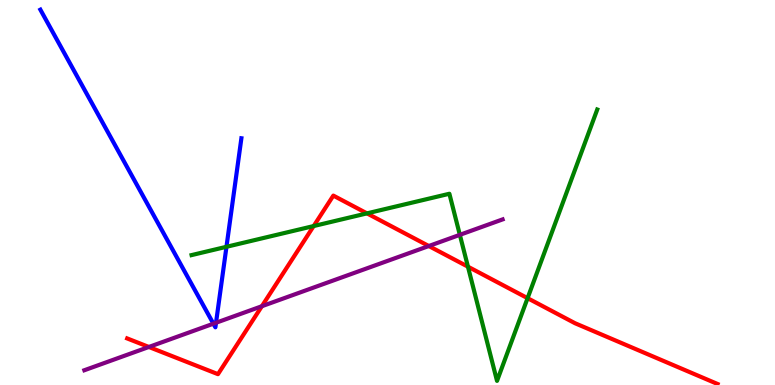[{'lines': ['blue', 'red'], 'intersections': []}, {'lines': ['green', 'red'], 'intersections': [{'x': 4.05, 'y': 4.13}, {'x': 4.74, 'y': 4.46}, {'x': 6.04, 'y': 3.07}, {'x': 6.81, 'y': 2.26}]}, {'lines': ['purple', 'red'], 'intersections': [{'x': 1.92, 'y': 0.988}, {'x': 3.38, 'y': 2.05}, {'x': 5.53, 'y': 3.61}]}, {'lines': ['blue', 'green'], 'intersections': [{'x': 2.92, 'y': 3.59}]}, {'lines': ['blue', 'purple'], 'intersections': [{'x': 2.75, 'y': 1.59}, {'x': 2.79, 'y': 1.62}]}, {'lines': ['green', 'purple'], 'intersections': [{'x': 5.93, 'y': 3.9}]}]